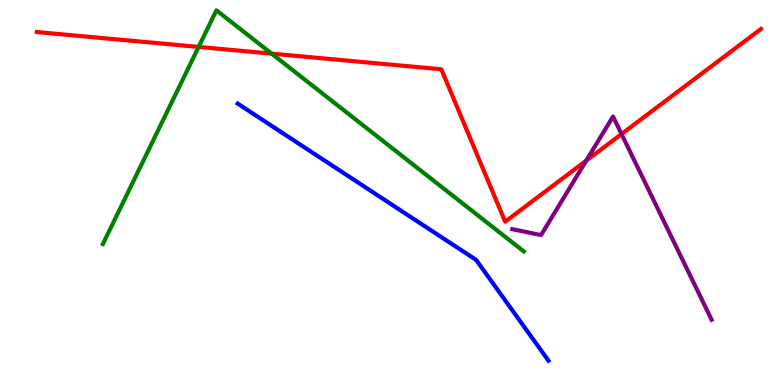[{'lines': ['blue', 'red'], 'intersections': []}, {'lines': ['green', 'red'], 'intersections': [{'x': 2.56, 'y': 8.78}, {'x': 3.51, 'y': 8.61}]}, {'lines': ['purple', 'red'], 'intersections': [{'x': 7.56, 'y': 5.83}, {'x': 8.02, 'y': 6.52}]}, {'lines': ['blue', 'green'], 'intersections': []}, {'lines': ['blue', 'purple'], 'intersections': []}, {'lines': ['green', 'purple'], 'intersections': []}]